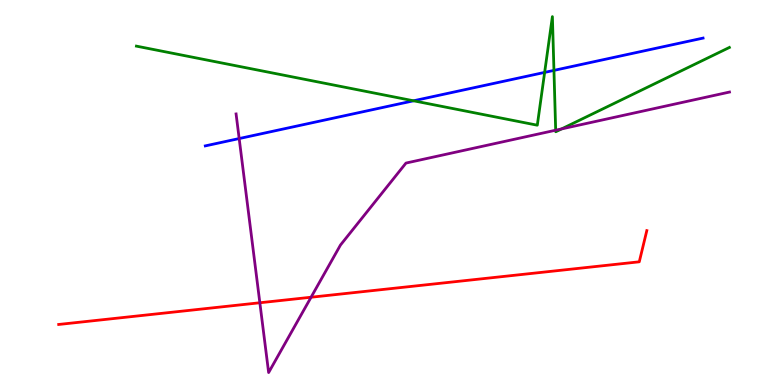[{'lines': ['blue', 'red'], 'intersections': []}, {'lines': ['green', 'red'], 'intersections': []}, {'lines': ['purple', 'red'], 'intersections': [{'x': 3.35, 'y': 2.14}, {'x': 4.01, 'y': 2.28}]}, {'lines': ['blue', 'green'], 'intersections': [{'x': 5.34, 'y': 7.38}, {'x': 7.03, 'y': 8.12}, {'x': 7.15, 'y': 8.17}]}, {'lines': ['blue', 'purple'], 'intersections': [{'x': 3.09, 'y': 6.4}]}, {'lines': ['green', 'purple'], 'intersections': [{'x': 7.17, 'y': 6.62}, {'x': 7.25, 'y': 6.65}]}]